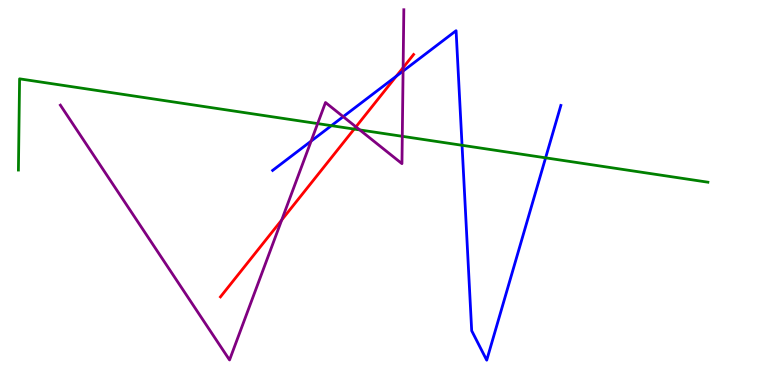[{'lines': ['blue', 'red'], 'intersections': [{'x': 5.11, 'y': 8.02}]}, {'lines': ['green', 'red'], 'intersections': [{'x': 4.57, 'y': 6.65}]}, {'lines': ['purple', 'red'], 'intersections': [{'x': 3.63, 'y': 4.29}, {'x': 4.59, 'y': 6.71}, {'x': 5.2, 'y': 8.24}]}, {'lines': ['blue', 'green'], 'intersections': [{'x': 4.28, 'y': 6.74}, {'x': 5.96, 'y': 6.23}, {'x': 7.04, 'y': 5.9}]}, {'lines': ['blue', 'purple'], 'intersections': [{'x': 4.01, 'y': 6.33}, {'x': 4.43, 'y': 6.97}, {'x': 5.2, 'y': 8.15}]}, {'lines': ['green', 'purple'], 'intersections': [{'x': 4.1, 'y': 6.79}, {'x': 4.64, 'y': 6.63}, {'x': 5.19, 'y': 6.46}]}]